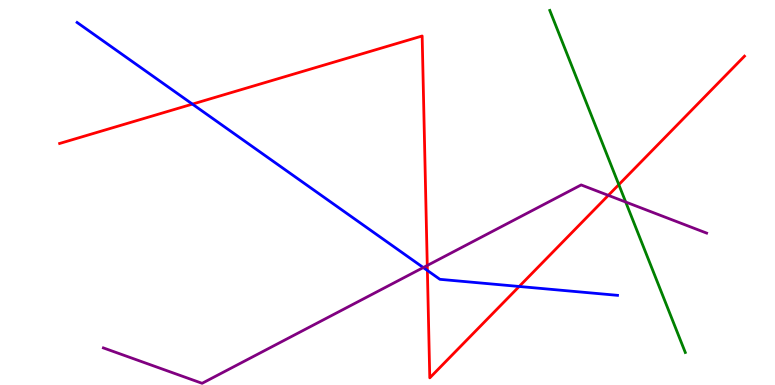[{'lines': ['blue', 'red'], 'intersections': [{'x': 2.48, 'y': 7.3}, {'x': 5.51, 'y': 2.98}, {'x': 6.7, 'y': 2.56}]}, {'lines': ['green', 'red'], 'intersections': [{'x': 7.98, 'y': 5.2}]}, {'lines': ['purple', 'red'], 'intersections': [{'x': 5.51, 'y': 3.1}, {'x': 7.85, 'y': 4.93}]}, {'lines': ['blue', 'green'], 'intersections': []}, {'lines': ['blue', 'purple'], 'intersections': [{'x': 5.46, 'y': 3.05}]}, {'lines': ['green', 'purple'], 'intersections': [{'x': 8.07, 'y': 4.75}]}]